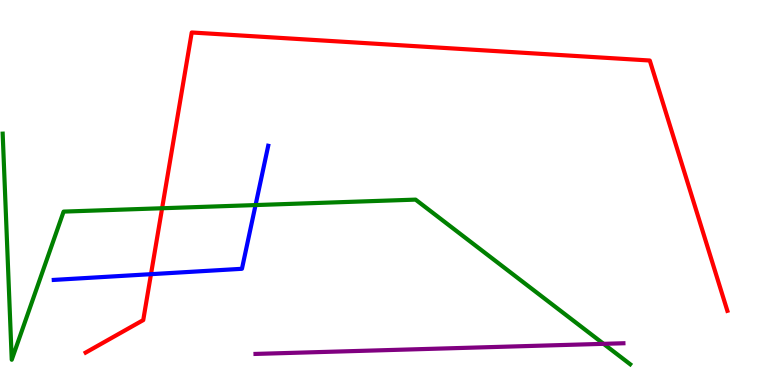[{'lines': ['blue', 'red'], 'intersections': [{'x': 1.95, 'y': 2.88}]}, {'lines': ['green', 'red'], 'intersections': [{'x': 2.09, 'y': 4.59}]}, {'lines': ['purple', 'red'], 'intersections': []}, {'lines': ['blue', 'green'], 'intersections': [{'x': 3.3, 'y': 4.67}]}, {'lines': ['blue', 'purple'], 'intersections': []}, {'lines': ['green', 'purple'], 'intersections': [{'x': 7.79, 'y': 1.07}]}]